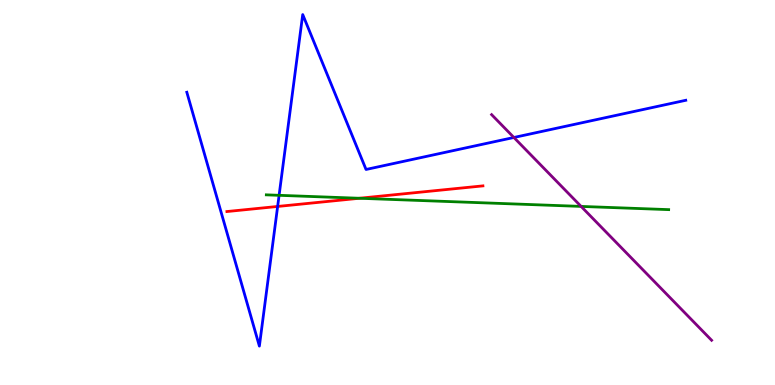[{'lines': ['blue', 'red'], 'intersections': [{'x': 3.58, 'y': 4.64}]}, {'lines': ['green', 'red'], 'intersections': [{'x': 4.64, 'y': 4.85}]}, {'lines': ['purple', 'red'], 'intersections': []}, {'lines': ['blue', 'green'], 'intersections': [{'x': 3.6, 'y': 4.93}]}, {'lines': ['blue', 'purple'], 'intersections': [{'x': 6.63, 'y': 6.43}]}, {'lines': ['green', 'purple'], 'intersections': [{'x': 7.5, 'y': 4.64}]}]